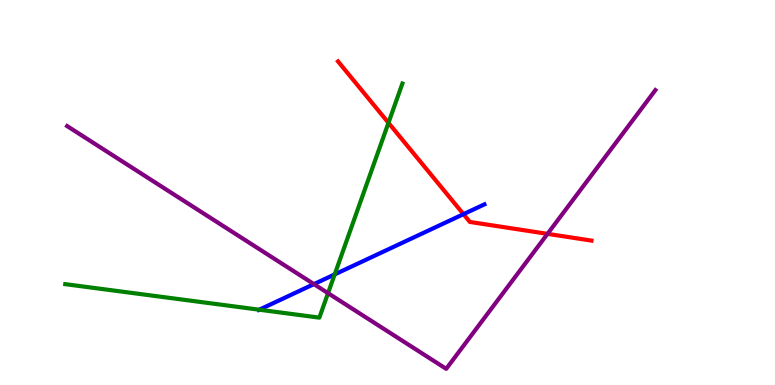[{'lines': ['blue', 'red'], 'intersections': [{'x': 5.98, 'y': 4.44}]}, {'lines': ['green', 'red'], 'intersections': [{'x': 5.01, 'y': 6.81}]}, {'lines': ['purple', 'red'], 'intersections': [{'x': 7.06, 'y': 3.93}]}, {'lines': ['blue', 'green'], 'intersections': [{'x': 3.34, 'y': 1.96}, {'x': 4.32, 'y': 2.87}]}, {'lines': ['blue', 'purple'], 'intersections': [{'x': 4.05, 'y': 2.62}]}, {'lines': ['green', 'purple'], 'intersections': [{'x': 4.23, 'y': 2.39}]}]